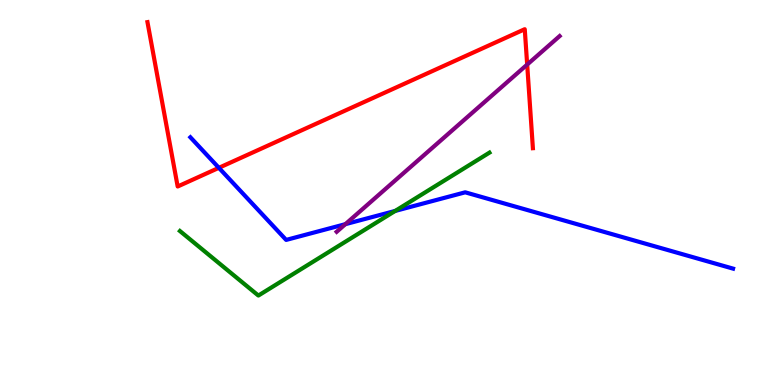[{'lines': ['blue', 'red'], 'intersections': [{'x': 2.82, 'y': 5.64}]}, {'lines': ['green', 'red'], 'intersections': []}, {'lines': ['purple', 'red'], 'intersections': [{'x': 6.8, 'y': 8.32}]}, {'lines': ['blue', 'green'], 'intersections': [{'x': 5.1, 'y': 4.52}]}, {'lines': ['blue', 'purple'], 'intersections': [{'x': 4.46, 'y': 4.18}]}, {'lines': ['green', 'purple'], 'intersections': []}]